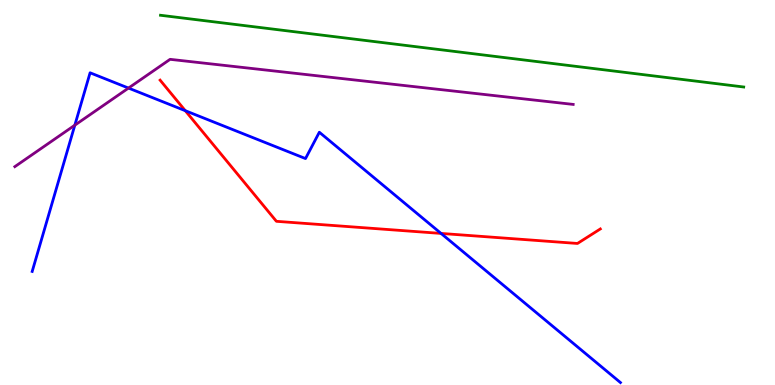[{'lines': ['blue', 'red'], 'intersections': [{'x': 2.39, 'y': 7.13}, {'x': 5.69, 'y': 3.94}]}, {'lines': ['green', 'red'], 'intersections': []}, {'lines': ['purple', 'red'], 'intersections': []}, {'lines': ['blue', 'green'], 'intersections': []}, {'lines': ['blue', 'purple'], 'intersections': [{'x': 0.965, 'y': 6.75}, {'x': 1.66, 'y': 7.71}]}, {'lines': ['green', 'purple'], 'intersections': []}]